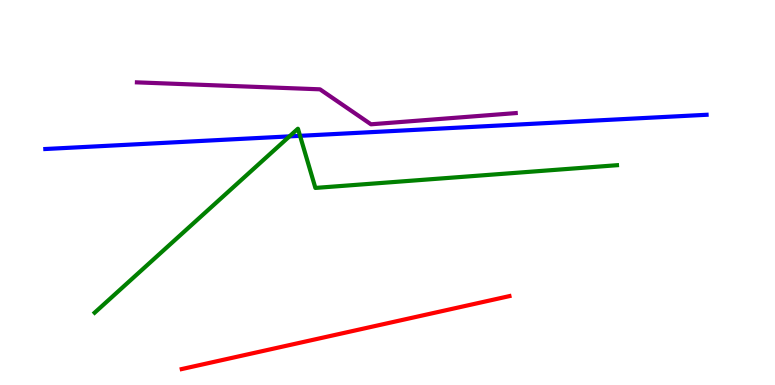[{'lines': ['blue', 'red'], 'intersections': []}, {'lines': ['green', 'red'], 'intersections': []}, {'lines': ['purple', 'red'], 'intersections': []}, {'lines': ['blue', 'green'], 'intersections': [{'x': 3.73, 'y': 6.46}, {'x': 3.87, 'y': 6.47}]}, {'lines': ['blue', 'purple'], 'intersections': []}, {'lines': ['green', 'purple'], 'intersections': []}]